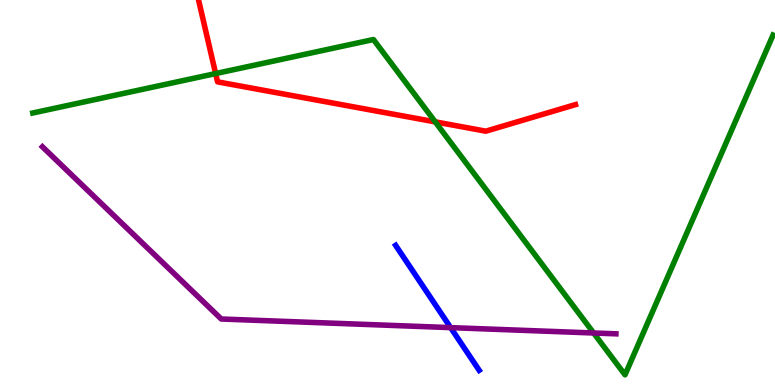[{'lines': ['blue', 'red'], 'intersections': []}, {'lines': ['green', 'red'], 'intersections': [{'x': 2.78, 'y': 8.09}, {'x': 5.62, 'y': 6.83}]}, {'lines': ['purple', 'red'], 'intersections': []}, {'lines': ['blue', 'green'], 'intersections': []}, {'lines': ['blue', 'purple'], 'intersections': [{'x': 5.81, 'y': 1.49}]}, {'lines': ['green', 'purple'], 'intersections': [{'x': 7.66, 'y': 1.35}]}]